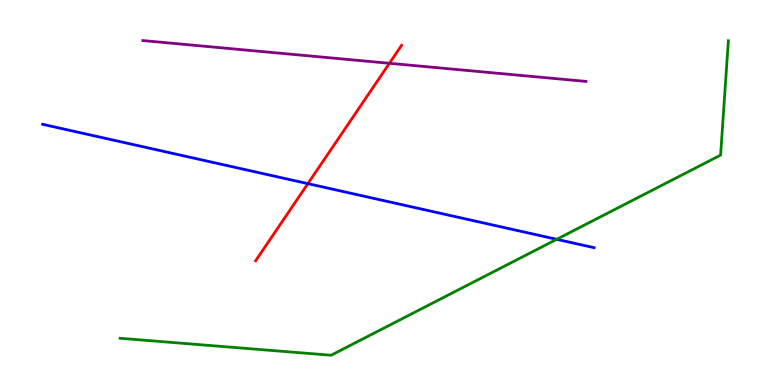[{'lines': ['blue', 'red'], 'intersections': [{'x': 3.97, 'y': 5.23}]}, {'lines': ['green', 'red'], 'intersections': []}, {'lines': ['purple', 'red'], 'intersections': [{'x': 5.02, 'y': 8.36}]}, {'lines': ['blue', 'green'], 'intersections': [{'x': 7.18, 'y': 3.78}]}, {'lines': ['blue', 'purple'], 'intersections': []}, {'lines': ['green', 'purple'], 'intersections': []}]